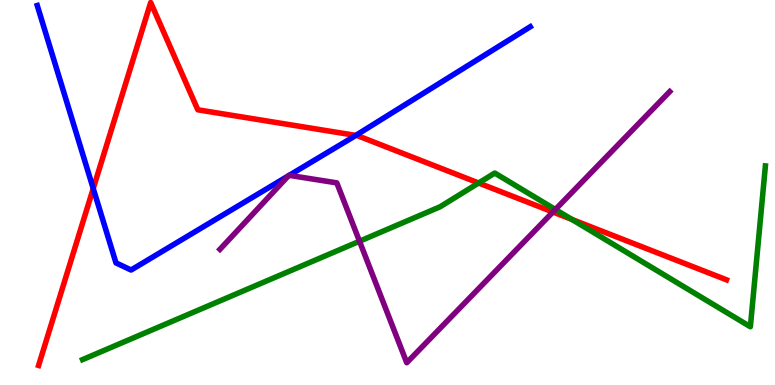[{'lines': ['blue', 'red'], 'intersections': [{'x': 1.2, 'y': 5.1}, {'x': 4.59, 'y': 6.48}]}, {'lines': ['green', 'red'], 'intersections': [{'x': 6.18, 'y': 5.25}, {'x': 7.38, 'y': 4.3}]}, {'lines': ['purple', 'red'], 'intersections': [{'x': 7.13, 'y': 4.49}]}, {'lines': ['blue', 'green'], 'intersections': []}, {'lines': ['blue', 'purple'], 'intersections': [{'x': 3.72, 'y': 5.43}, {'x': 3.73, 'y': 5.45}]}, {'lines': ['green', 'purple'], 'intersections': [{'x': 4.64, 'y': 3.73}, {'x': 7.17, 'y': 4.56}]}]